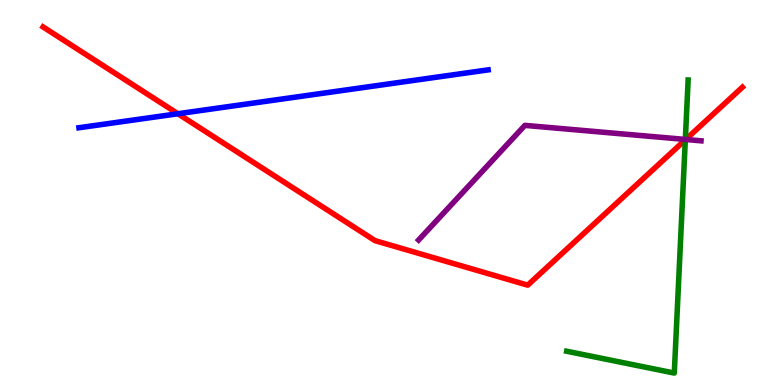[{'lines': ['blue', 'red'], 'intersections': [{'x': 2.3, 'y': 7.05}]}, {'lines': ['green', 'red'], 'intersections': [{'x': 8.84, 'y': 6.37}]}, {'lines': ['purple', 'red'], 'intersections': [{'x': 8.85, 'y': 6.38}]}, {'lines': ['blue', 'green'], 'intersections': []}, {'lines': ['blue', 'purple'], 'intersections': []}, {'lines': ['green', 'purple'], 'intersections': [{'x': 8.84, 'y': 6.38}]}]